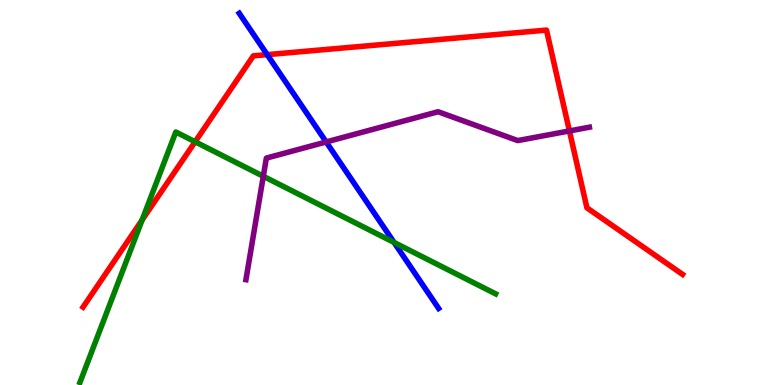[{'lines': ['blue', 'red'], 'intersections': [{'x': 3.45, 'y': 8.58}]}, {'lines': ['green', 'red'], 'intersections': [{'x': 1.83, 'y': 4.29}, {'x': 2.52, 'y': 6.32}]}, {'lines': ['purple', 'red'], 'intersections': [{'x': 7.35, 'y': 6.6}]}, {'lines': ['blue', 'green'], 'intersections': [{'x': 5.08, 'y': 3.7}]}, {'lines': ['blue', 'purple'], 'intersections': [{'x': 4.21, 'y': 6.31}]}, {'lines': ['green', 'purple'], 'intersections': [{'x': 3.4, 'y': 5.42}]}]